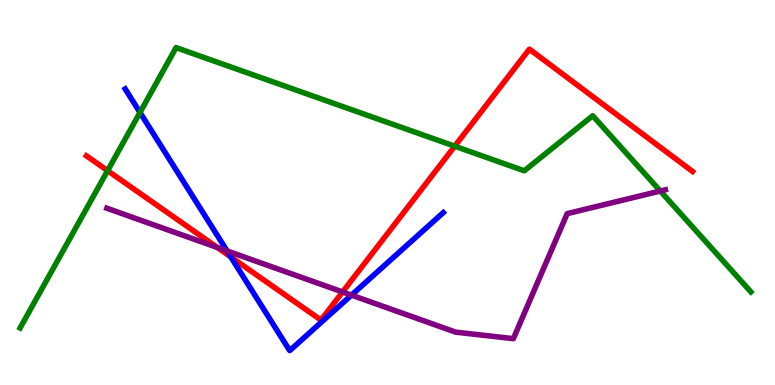[{'lines': ['blue', 'red'], 'intersections': [{'x': 2.98, 'y': 3.33}]}, {'lines': ['green', 'red'], 'intersections': [{'x': 1.39, 'y': 5.57}, {'x': 5.87, 'y': 6.2}]}, {'lines': ['purple', 'red'], 'intersections': [{'x': 2.8, 'y': 3.57}, {'x': 4.42, 'y': 2.42}]}, {'lines': ['blue', 'green'], 'intersections': [{'x': 1.81, 'y': 7.08}]}, {'lines': ['blue', 'purple'], 'intersections': [{'x': 2.93, 'y': 3.48}, {'x': 4.54, 'y': 2.33}]}, {'lines': ['green', 'purple'], 'intersections': [{'x': 8.52, 'y': 5.04}]}]